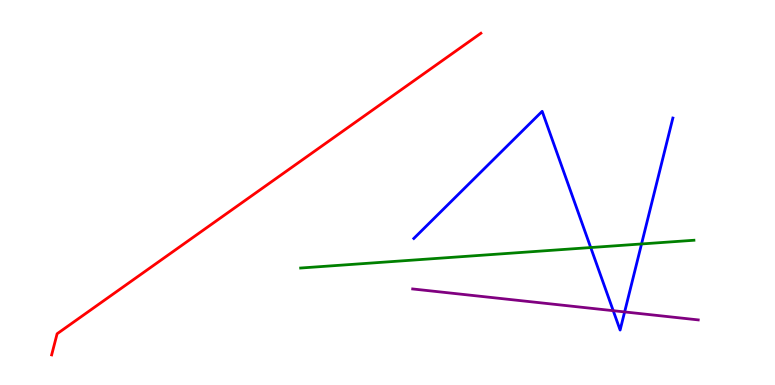[{'lines': ['blue', 'red'], 'intersections': []}, {'lines': ['green', 'red'], 'intersections': []}, {'lines': ['purple', 'red'], 'intersections': []}, {'lines': ['blue', 'green'], 'intersections': [{'x': 7.62, 'y': 3.57}, {'x': 8.28, 'y': 3.66}]}, {'lines': ['blue', 'purple'], 'intersections': [{'x': 7.91, 'y': 1.93}, {'x': 8.06, 'y': 1.9}]}, {'lines': ['green', 'purple'], 'intersections': []}]